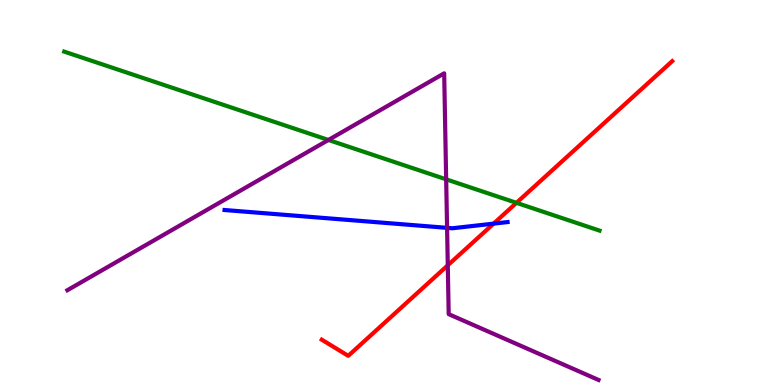[{'lines': ['blue', 'red'], 'intersections': [{'x': 6.37, 'y': 4.19}]}, {'lines': ['green', 'red'], 'intersections': [{'x': 6.66, 'y': 4.73}]}, {'lines': ['purple', 'red'], 'intersections': [{'x': 5.78, 'y': 3.11}]}, {'lines': ['blue', 'green'], 'intersections': []}, {'lines': ['blue', 'purple'], 'intersections': [{'x': 5.77, 'y': 4.08}]}, {'lines': ['green', 'purple'], 'intersections': [{'x': 4.24, 'y': 6.36}, {'x': 5.76, 'y': 5.34}]}]